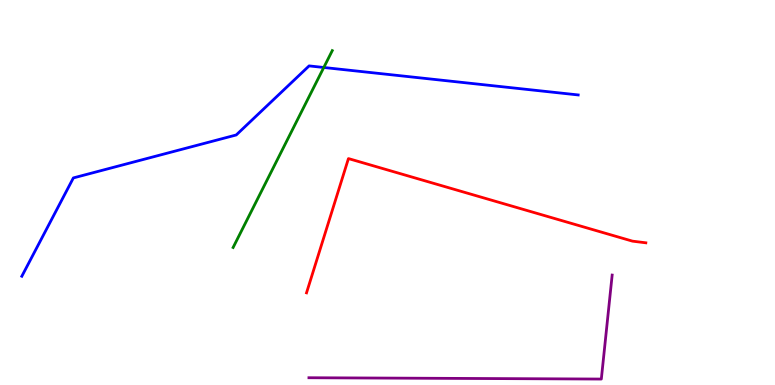[{'lines': ['blue', 'red'], 'intersections': []}, {'lines': ['green', 'red'], 'intersections': []}, {'lines': ['purple', 'red'], 'intersections': []}, {'lines': ['blue', 'green'], 'intersections': [{'x': 4.18, 'y': 8.25}]}, {'lines': ['blue', 'purple'], 'intersections': []}, {'lines': ['green', 'purple'], 'intersections': []}]